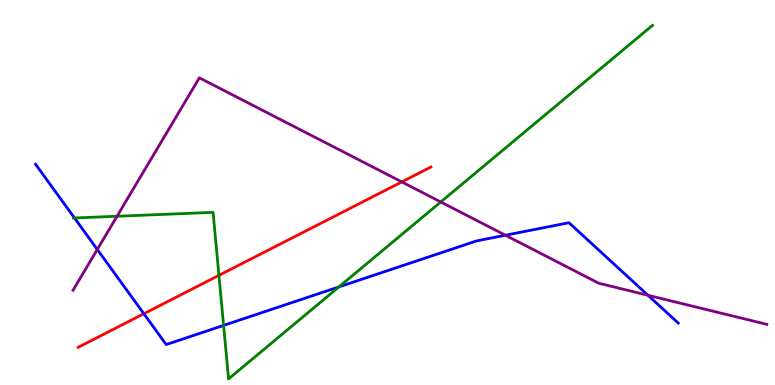[{'lines': ['blue', 'red'], 'intersections': [{'x': 1.86, 'y': 1.85}]}, {'lines': ['green', 'red'], 'intersections': [{'x': 2.82, 'y': 2.85}]}, {'lines': ['purple', 'red'], 'intersections': [{'x': 5.18, 'y': 5.27}]}, {'lines': ['blue', 'green'], 'intersections': [{'x': 0.961, 'y': 4.34}, {'x': 2.89, 'y': 1.55}, {'x': 4.37, 'y': 2.55}]}, {'lines': ['blue', 'purple'], 'intersections': [{'x': 1.26, 'y': 3.52}, {'x': 6.52, 'y': 3.89}, {'x': 8.36, 'y': 2.33}]}, {'lines': ['green', 'purple'], 'intersections': [{'x': 1.51, 'y': 4.38}, {'x': 5.69, 'y': 4.75}]}]